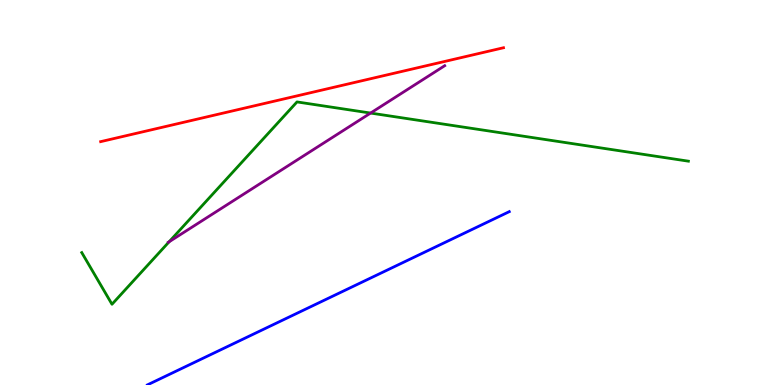[{'lines': ['blue', 'red'], 'intersections': []}, {'lines': ['green', 'red'], 'intersections': []}, {'lines': ['purple', 'red'], 'intersections': []}, {'lines': ['blue', 'green'], 'intersections': []}, {'lines': ['blue', 'purple'], 'intersections': []}, {'lines': ['green', 'purple'], 'intersections': [{'x': 2.18, 'y': 3.72}, {'x': 4.78, 'y': 7.06}]}]